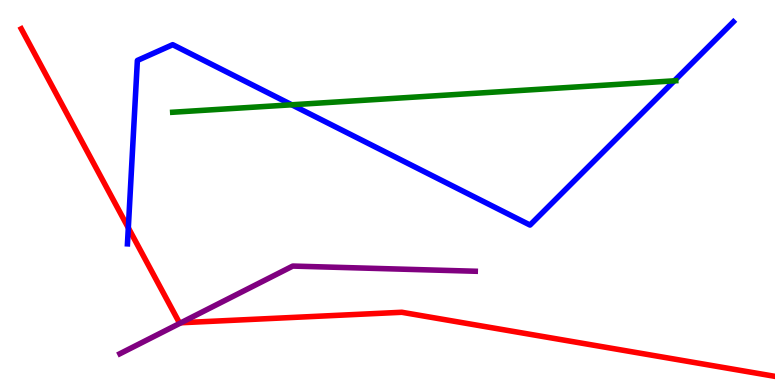[{'lines': ['blue', 'red'], 'intersections': [{'x': 1.66, 'y': 4.08}]}, {'lines': ['green', 'red'], 'intersections': []}, {'lines': ['purple', 'red'], 'intersections': [{'x': 2.34, 'y': 1.62}]}, {'lines': ['blue', 'green'], 'intersections': [{'x': 3.76, 'y': 7.28}, {'x': 8.7, 'y': 7.9}]}, {'lines': ['blue', 'purple'], 'intersections': []}, {'lines': ['green', 'purple'], 'intersections': []}]